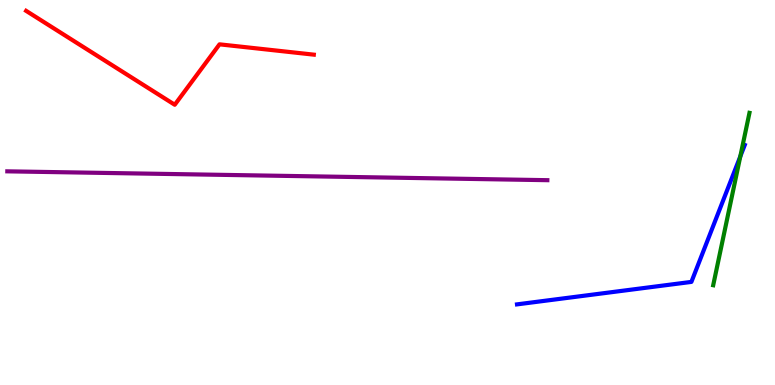[{'lines': ['blue', 'red'], 'intersections': []}, {'lines': ['green', 'red'], 'intersections': []}, {'lines': ['purple', 'red'], 'intersections': []}, {'lines': ['blue', 'green'], 'intersections': [{'x': 9.55, 'y': 5.94}]}, {'lines': ['blue', 'purple'], 'intersections': []}, {'lines': ['green', 'purple'], 'intersections': []}]